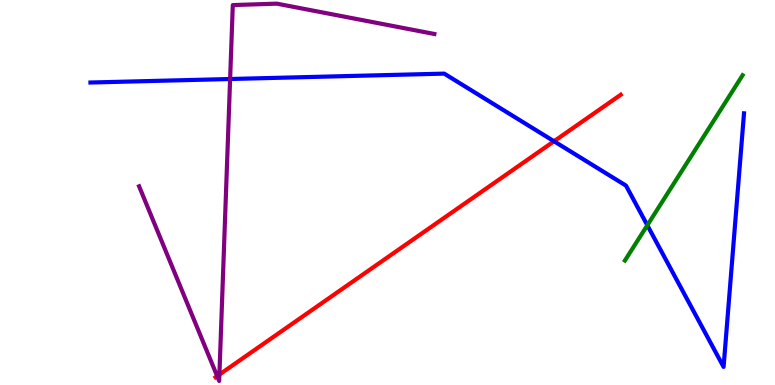[{'lines': ['blue', 'red'], 'intersections': [{'x': 7.15, 'y': 6.33}]}, {'lines': ['green', 'red'], 'intersections': []}, {'lines': ['purple', 'red'], 'intersections': [{'x': 2.8, 'y': 0.231}, {'x': 2.83, 'y': 0.271}]}, {'lines': ['blue', 'green'], 'intersections': [{'x': 8.35, 'y': 4.15}]}, {'lines': ['blue', 'purple'], 'intersections': [{'x': 2.97, 'y': 7.95}]}, {'lines': ['green', 'purple'], 'intersections': []}]